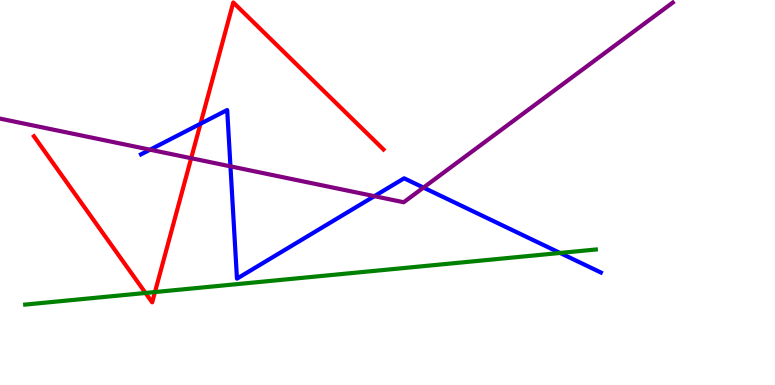[{'lines': ['blue', 'red'], 'intersections': [{'x': 2.59, 'y': 6.79}]}, {'lines': ['green', 'red'], 'intersections': [{'x': 1.88, 'y': 2.39}, {'x': 2.0, 'y': 2.41}]}, {'lines': ['purple', 'red'], 'intersections': [{'x': 2.47, 'y': 5.89}]}, {'lines': ['blue', 'green'], 'intersections': [{'x': 7.23, 'y': 3.43}]}, {'lines': ['blue', 'purple'], 'intersections': [{'x': 1.94, 'y': 6.11}, {'x': 2.97, 'y': 5.68}, {'x': 4.83, 'y': 4.9}, {'x': 5.46, 'y': 5.13}]}, {'lines': ['green', 'purple'], 'intersections': []}]